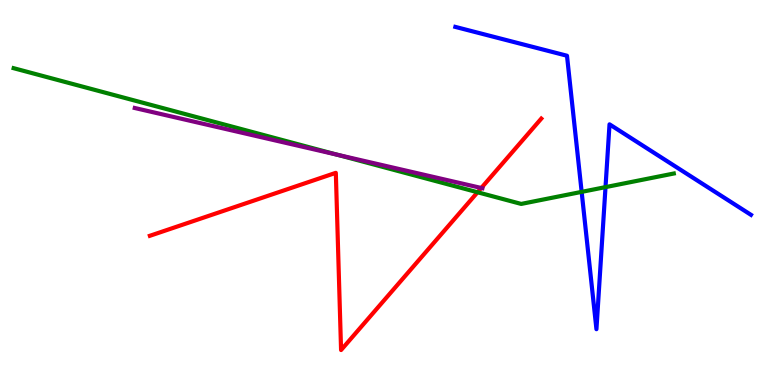[{'lines': ['blue', 'red'], 'intersections': []}, {'lines': ['green', 'red'], 'intersections': [{'x': 6.16, 'y': 5.01}]}, {'lines': ['purple', 'red'], 'intersections': [{'x': 6.21, 'y': 5.12}]}, {'lines': ['blue', 'green'], 'intersections': [{'x': 7.51, 'y': 5.02}, {'x': 7.81, 'y': 5.14}]}, {'lines': ['blue', 'purple'], 'intersections': []}, {'lines': ['green', 'purple'], 'intersections': [{'x': 4.35, 'y': 5.98}]}]